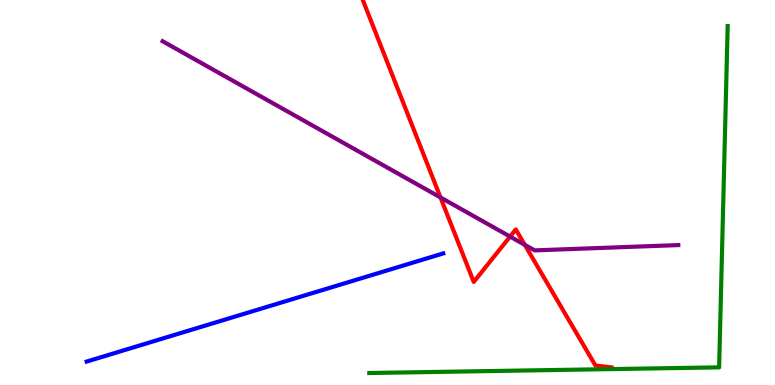[{'lines': ['blue', 'red'], 'intersections': []}, {'lines': ['green', 'red'], 'intersections': []}, {'lines': ['purple', 'red'], 'intersections': [{'x': 5.68, 'y': 4.87}, {'x': 6.58, 'y': 3.86}, {'x': 6.77, 'y': 3.64}]}, {'lines': ['blue', 'green'], 'intersections': []}, {'lines': ['blue', 'purple'], 'intersections': []}, {'lines': ['green', 'purple'], 'intersections': []}]